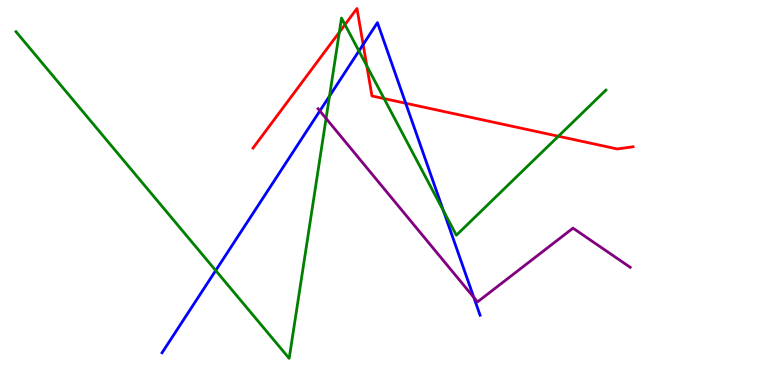[{'lines': ['blue', 'red'], 'intersections': [{'x': 4.69, 'y': 8.84}, {'x': 5.24, 'y': 7.32}]}, {'lines': ['green', 'red'], 'intersections': [{'x': 4.38, 'y': 9.16}, {'x': 4.45, 'y': 9.36}, {'x': 4.73, 'y': 8.29}, {'x': 4.96, 'y': 7.44}, {'x': 7.2, 'y': 6.46}]}, {'lines': ['purple', 'red'], 'intersections': []}, {'lines': ['blue', 'green'], 'intersections': [{'x': 2.78, 'y': 2.97}, {'x': 4.25, 'y': 7.5}, {'x': 4.63, 'y': 8.67}, {'x': 5.72, 'y': 4.53}]}, {'lines': ['blue', 'purple'], 'intersections': [{'x': 4.13, 'y': 7.12}, {'x': 6.11, 'y': 2.27}]}, {'lines': ['green', 'purple'], 'intersections': [{'x': 4.21, 'y': 6.92}]}]